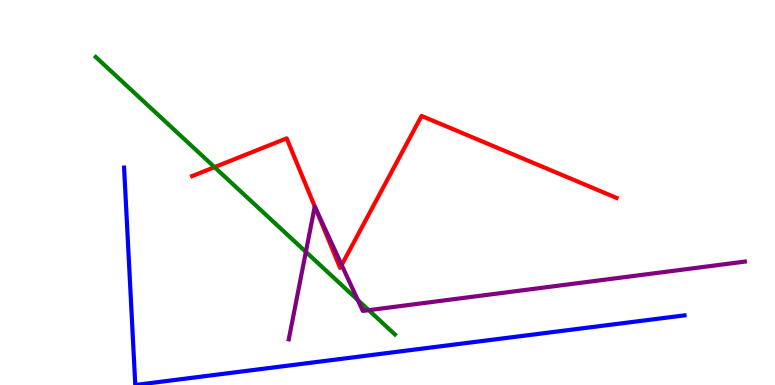[{'lines': ['blue', 'red'], 'intersections': []}, {'lines': ['green', 'red'], 'intersections': [{'x': 2.77, 'y': 5.66}]}, {'lines': ['purple', 'red'], 'intersections': [{'x': 4.06, 'y': 4.63}, {'x': 4.41, 'y': 3.12}]}, {'lines': ['blue', 'green'], 'intersections': []}, {'lines': ['blue', 'purple'], 'intersections': []}, {'lines': ['green', 'purple'], 'intersections': [{'x': 3.95, 'y': 3.46}, {'x': 4.62, 'y': 2.21}, {'x': 4.76, 'y': 1.94}]}]